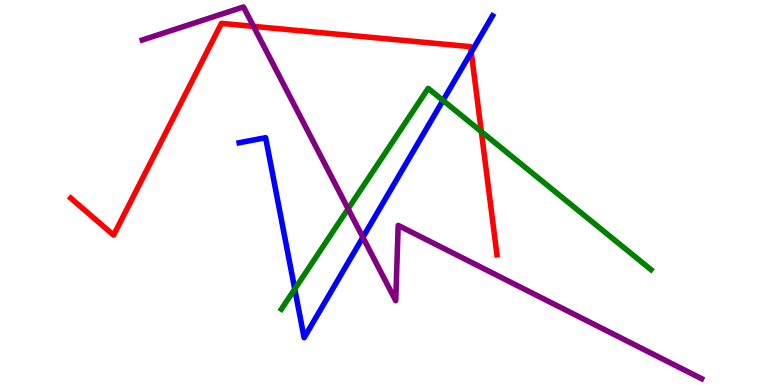[{'lines': ['blue', 'red'], 'intersections': [{'x': 6.08, 'y': 8.64}]}, {'lines': ['green', 'red'], 'intersections': [{'x': 6.21, 'y': 6.58}]}, {'lines': ['purple', 'red'], 'intersections': [{'x': 3.27, 'y': 9.31}]}, {'lines': ['blue', 'green'], 'intersections': [{'x': 3.8, 'y': 2.49}, {'x': 5.72, 'y': 7.39}]}, {'lines': ['blue', 'purple'], 'intersections': [{'x': 4.68, 'y': 3.84}]}, {'lines': ['green', 'purple'], 'intersections': [{'x': 4.49, 'y': 4.58}]}]